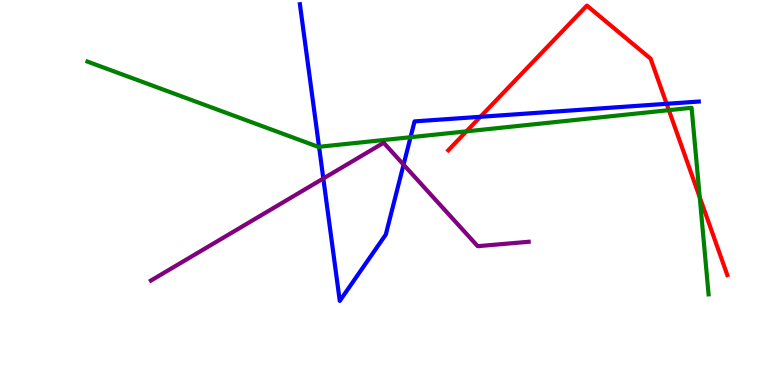[{'lines': ['blue', 'red'], 'intersections': [{'x': 6.2, 'y': 6.97}, {'x': 8.6, 'y': 7.3}]}, {'lines': ['green', 'red'], 'intersections': [{'x': 6.02, 'y': 6.59}, {'x': 8.63, 'y': 7.14}, {'x': 9.03, 'y': 4.88}]}, {'lines': ['purple', 'red'], 'intersections': []}, {'lines': ['blue', 'green'], 'intersections': [{'x': 4.12, 'y': 6.19}, {'x': 5.3, 'y': 6.44}]}, {'lines': ['blue', 'purple'], 'intersections': [{'x': 4.17, 'y': 5.36}, {'x': 5.21, 'y': 5.72}]}, {'lines': ['green', 'purple'], 'intersections': []}]